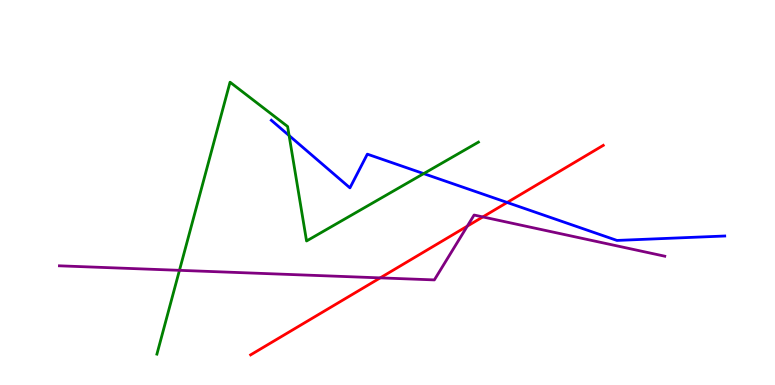[{'lines': ['blue', 'red'], 'intersections': [{'x': 6.54, 'y': 4.74}]}, {'lines': ['green', 'red'], 'intersections': []}, {'lines': ['purple', 'red'], 'intersections': [{'x': 4.91, 'y': 2.78}, {'x': 6.03, 'y': 4.13}, {'x': 6.23, 'y': 4.37}]}, {'lines': ['blue', 'green'], 'intersections': [{'x': 3.73, 'y': 6.48}, {'x': 5.47, 'y': 5.49}]}, {'lines': ['blue', 'purple'], 'intersections': []}, {'lines': ['green', 'purple'], 'intersections': [{'x': 2.32, 'y': 2.98}]}]